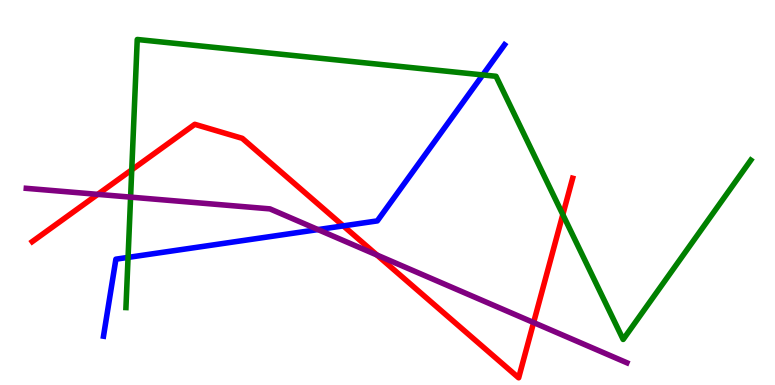[{'lines': ['blue', 'red'], 'intersections': [{'x': 4.43, 'y': 4.13}]}, {'lines': ['green', 'red'], 'intersections': [{'x': 1.7, 'y': 5.59}, {'x': 7.26, 'y': 4.43}]}, {'lines': ['purple', 'red'], 'intersections': [{'x': 1.26, 'y': 4.95}, {'x': 4.86, 'y': 3.38}, {'x': 6.89, 'y': 1.62}]}, {'lines': ['blue', 'green'], 'intersections': [{'x': 1.65, 'y': 3.31}, {'x': 6.23, 'y': 8.05}]}, {'lines': ['blue', 'purple'], 'intersections': [{'x': 4.1, 'y': 4.04}]}, {'lines': ['green', 'purple'], 'intersections': [{'x': 1.69, 'y': 4.88}]}]